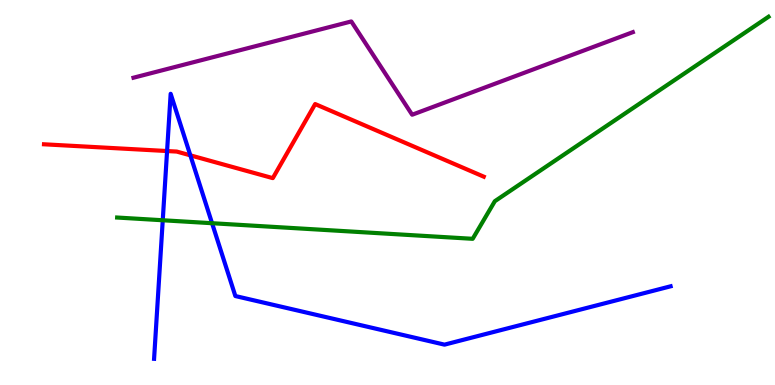[{'lines': ['blue', 'red'], 'intersections': [{'x': 2.16, 'y': 6.08}, {'x': 2.46, 'y': 5.97}]}, {'lines': ['green', 'red'], 'intersections': []}, {'lines': ['purple', 'red'], 'intersections': []}, {'lines': ['blue', 'green'], 'intersections': [{'x': 2.1, 'y': 4.28}, {'x': 2.74, 'y': 4.2}]}, {'lines': ['blue', 'purple'], 'intersections': []}, {'lines': ['green', 'purple'], 'intersections': []}]